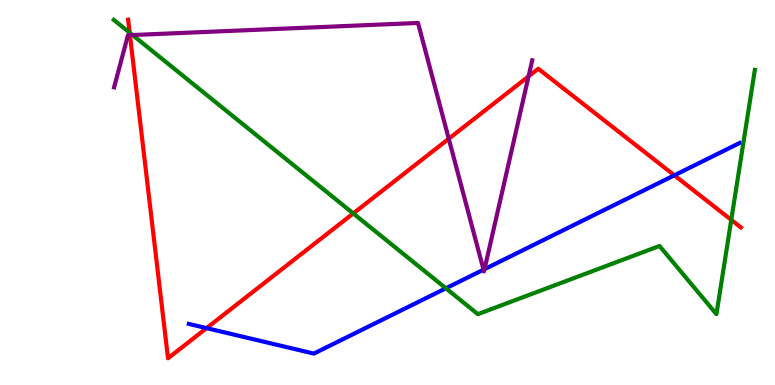[{'lines': ['blue', 'red'], 'intersections': [{'x': 2.67, 'y': 1.48}, {'x': 8.7, 'y': 5.45}]}, {'lines': ['green', 'red'], 'intersections': [{'x': 1.67, 'y': 9.15}, {'x': 4.56, 'y': 4.46}, {'x': 9.44, 'y': 4.29}]}, {'lines': ['purple', 'red'], 'intersections': [{'x': 1.68, 'y': 9.09}, {'x': 5.79, 'y': 6.4}, {'x': 6.82, 'y': 8.02}]}, {'lines': ['blue', 'green'], 'intersections': [{'x': 5.75, 'y': 2.51}]}, {'lines': ['blue', 'purple'], 'intersections': [{'x': 6.24, 'y': 3.0}, {'x': 6.25, 'y': 3.01}]}, {'lines': ['green', 'purple'], 'intersections': [{'x': 1.71, 'y': 9.09}]}]